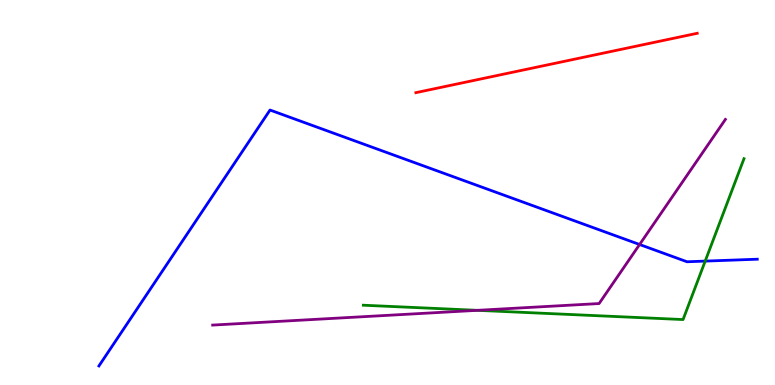[{'lines': ['blue', 'red'], 'intersections': []}, {'lines': ['green', 'red'], 'intersections': []}, {'lines': ['purple', 'red'], 'intersections': []}, {'lines': ['blue', 'green'], 'intersections': [{'x': 9.1, 'y': 3.22}]}, {'lines': ['blue', 'purple'], 'intersections': [{'x': 8.25, 'y': 3.65}]}, {'lines': ['green', 'purple'], 'intersections': [{'x': 6.16, 'y': 1.94}]}]